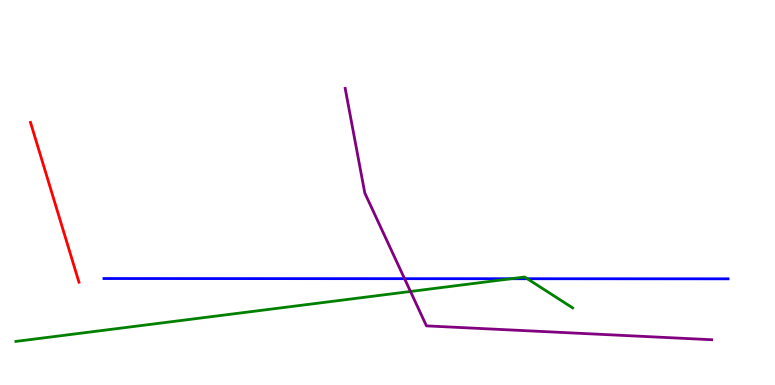[{'lines': ['blue', 'red'], 'intersections': []}, {'lines': ['green', 'red'], 'intersections': []}, {'lines': ['purple', 'red'], 'intersections': []}, {'lines': ['blue', 'green'], 'intersections': [{'x': 6.6, 'y': 2.76}, {'x': 6.8, 'y': 2.76}]}, {'lines': ['blue', 'purple'], 'intersections': [{'x': 5.22, 'y': 2.76}]}, {'lines': ['green', 'purple'], 'intersections': [{'x': 5.3, 'y': 2.43}]}]